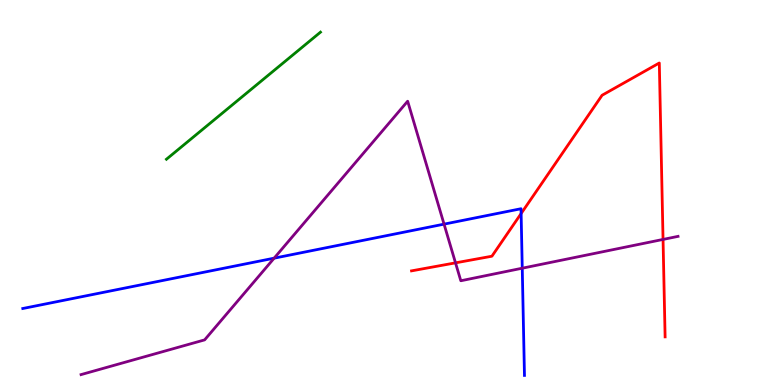[{'lines': ['blue', 'red'], 'intersections': [{'x': 6.72, 'y': 4.45}]}, {'lines': ['green', 'red'], 'intersections': []}, {'lines': ['purple', 'red'], 'intersections': [{'x': 5.88, 'y': 3.17}, {'x': 8.56, 'y': 3.78}]}, {'lines': ['blue', 'green'], 'intersections': []}, {'lines': ['blue', 'purple'], 'intersections': [{'x': 3.54, 'y': 3.29}, {'x': 5.73, 'y': 4.18}, {'x': 6.74, 'y': 3.03}]}, {'lines': ['green', 'purple'], 'intersections': []}]